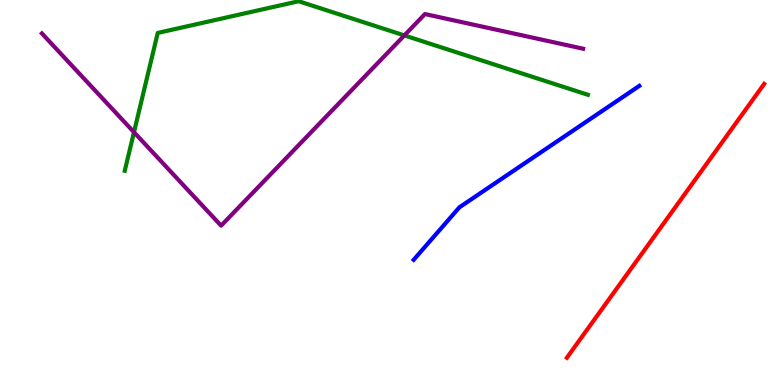[{'lines': ['blue', 'red'], 'intersections': []}, {'lines': ['green', 'red'], 'intersections': []}, {'lines': ['purple', 'red'], 'intersections': []}, {'lines': ['blue', 'green'], 'intersections': []}, {'lines': ['blue', 'purple'], 'intersections': []}, {'lines': ['green', 'purple'], 'intersections': [{'x': 1.73, 'y': 6.57}, {'x': 5.22, 'y': 9.08}]}]